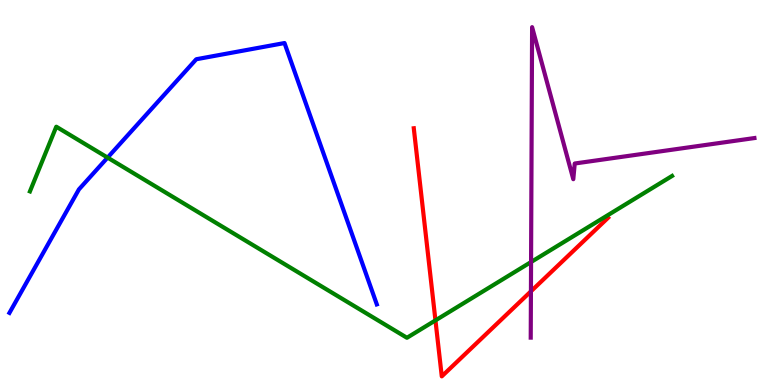[{'lines': ['blue', 'red'], 'intersections': []}, {'lines': ['green', 'red'], 'intersections': [{'x': 5.62, 'y': 1.68}]}, {'lines': ['purple', 'red'], 'intersections': [{'x': 6.85, 'y': 2.43}]}, {'lines': ['blue', 'green'], 'intersections': [{'x': 1.39, 'y': 5.91}]}, {'lines': ['blue', 'purple'], 'intersections': []}, {'lines': ['green', 'purple'], 'intersections': [{'x': 6.85, 'y': 3.19}]}]